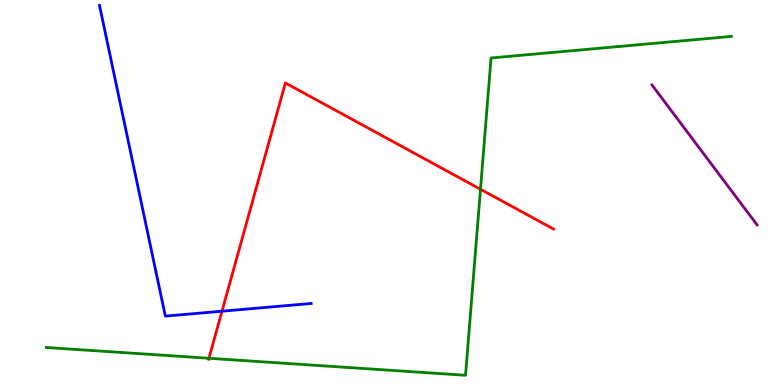[{'lines': ['blue', 'red'], 'intersections': [{'x': 2.86, 'y': 1.92}]}, {'lines': ['green', 'red'], 'intersections': [{'x': 2.7, 'y': 0.694}, {'x': 6.2, 'y': 5.08}]}, {'lines': ['purple', 'red'], 'intersections': []}, {'lines': ['blue', 'green'], 'intersections': []}, {'lines': ['blue', 'purple'], 'intersections': []}, {'lines': ['green', 'purple'], 'intersections': []}]